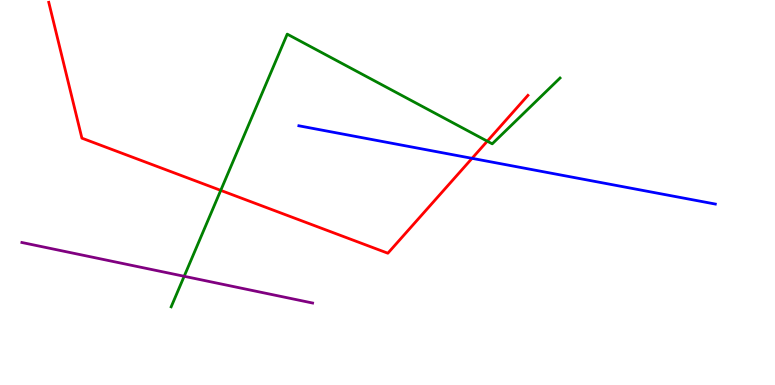[{'lines': ['blue', 'red'], 'intersections': [{'x': 6.09, 'y': 5.89}]}, {'lines': ['green', 'red'], 'intersections': [{'x': 2.85, 'y': 5.06}, {'x': 6.29, 'y': 6.33}]}, {'lines': ['purple', 'red'], 'intersections': []}, {'lines': ['blue', 'green'], 'intersections': []}, {'lines': ['blue', 'purple'], 'intersections': []}, {'lines': ['green', 'purple'], 'intersections': [{'x': 2.38, 'y': 2.82}]}]